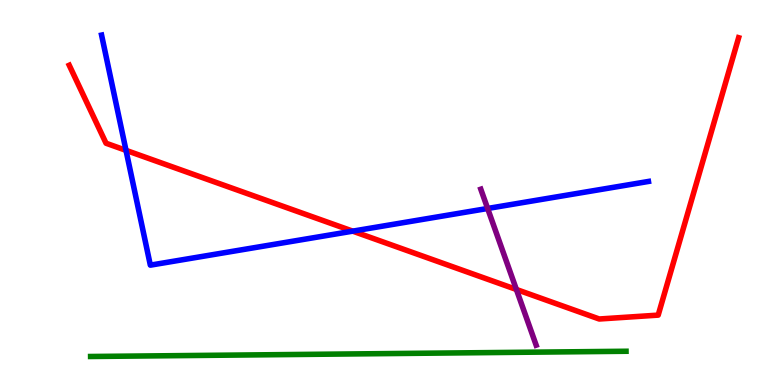[{'lines': ['blue', 'red'], 'intersections': [{'x': 1.63, 'y': 6.09}, {'x': 4.55, 'y': 4.0}]}, {'lines': ['green', 'red'], 'intersections': []}, {'lines': ['purple', 'red'], 'intersections': [{'x': 6.66, 'y': 2.48}]}, {'lines': ['blue', 'green'], 'intersections': []}, {'lines': ['blue', 'purple'], 'intersections': [{'x': 6.29, 'y': 4.59}]}, {'lines': ['green', 'purple'], 'intersections': []}]